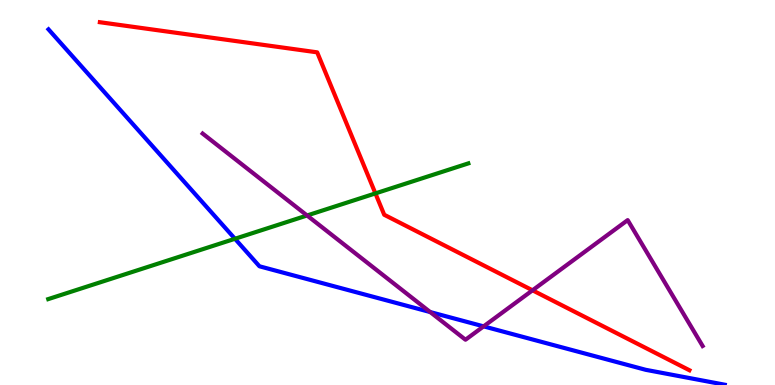[{'lines': ['blue', 'red'], 'intersections': []}, {'lines': ['green', 'red'], 'intersections': [{'x': 4.84, 'y': 4.98}]}, {'lines': ['purple', 'red'], 'intersections': [{'x': 6.87, 'y': 2.46}]}, {'lines': ['blue', 'green'], 'intersections': [{'x': 3.03, 'y': 3.8}]}, {'lines': ['blue', 'purple'], 'intersections': [{'x': 5.55, 'y': 1.89}, {'x': 6.24, 'y': 1.52}]}, {'lines': ['green', 'purple'], 'intersections': [{'x': 3.96, 'y': 4.4}]}]